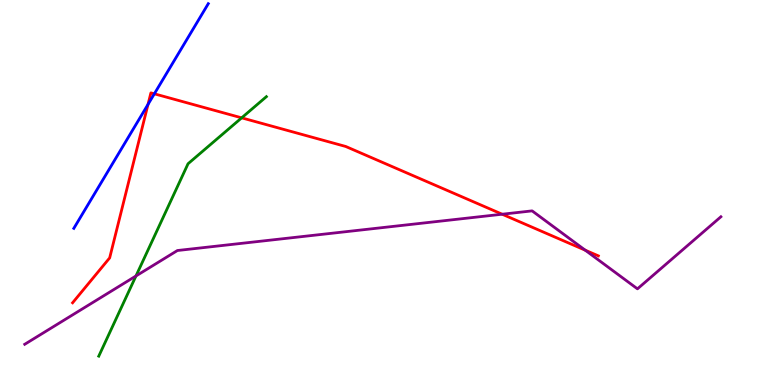[{'lines': ['blue', 'red'], 'intersections': [{'x': 1.91, 'y': 7.29}, {'x': 1.99, 'y': 7.56}]}, {'lines': ['green', 'red'], 'intersections': [{'x': 3.12, 'y': 6.94}]}, {'lines': ['purple', 'red'], 'intersections': [{'x': 6.48, 'y': 4.44}, {'x': 7.55, 'y': 3.5}]}, {'lines': ['blue', 'green'], 'intersections': []}, {'lines': ['blue', 'purple'], 'intersections': []}, {'lines': ['green', 'purple'], 'intersections': [{'x': 1.75, 'y': 2.83}]}]